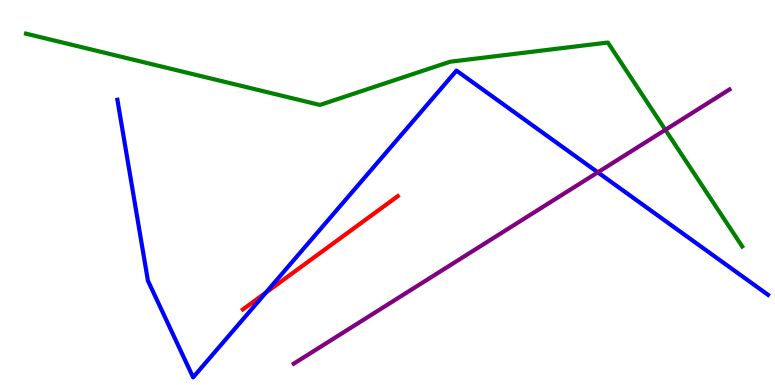[{'lines': ['blue', 'red'], 'intersections': [{'x': 3.43, 'y': 2.4}]}, {'lines': ['green', 'red'], 'intersections': []}, {'lines': ['purple', 'red'], 'intersections': []}, {'lines': ['blue', 'green'], 'intersections': []}, {'lines': ['blue', 'purple'], 'intersections': [{'x': 7.71, 'y': 5.52}]}, {'lines': ['green', 'purple'], 'intersections': [{'x': 8.59, 'y': 6.63}]}]